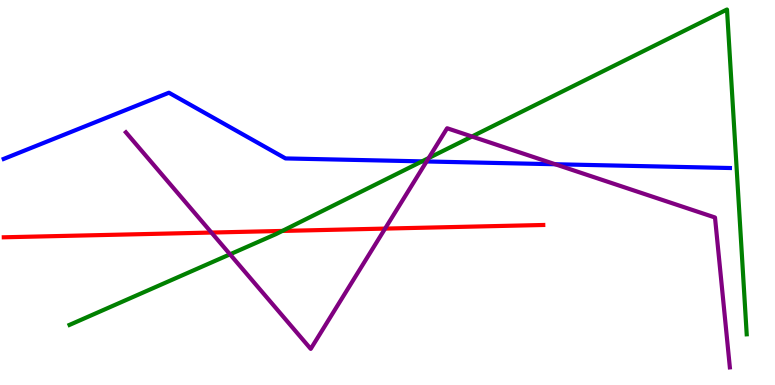[{'lines': ['blue', 'red'], 'intersections': []}, {'lines': ['green', 'red'], 'intersections': [{'x': 3.64, 'y': 4.0}]}, {'lines': ['purple', 'red'], 'intersections': [{'x': 2.73, 'y': 3.96}, {'x': 4.97, 'y': 4.06}]}, {'lines': ['blue', 'green'], 'intersections': [{'x': 5.45, 'y': 5.81}]}, {'lines': ['blue', 'purple'], 'intersections': [{'x': 5.5, 'y': 5.81}, {'x': 7.16, 'y': 5.73}]}, {'lines': ['green', 'purple'], 'intersections': [{'x': 2.97, 'y': 3.39}, {'x': 5.53, 'y': 5.9}, {'x': 6.09, 'y': 6.45}]}]